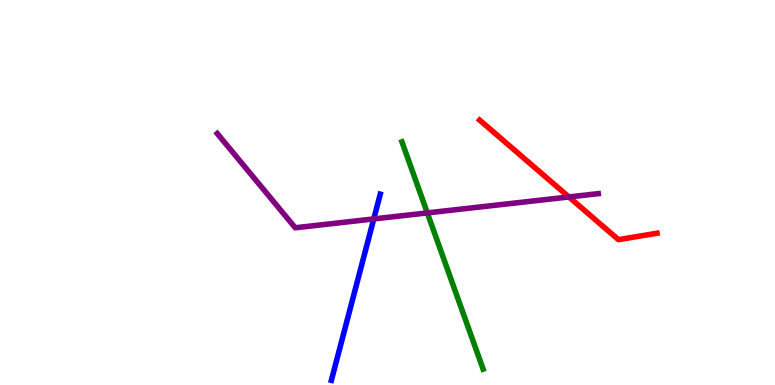[{'lines': ['blue', 'red'], 'intersections': []}, {'lines': ['green', 'red'], 'intersections': []}, {'lines': ['purple', 'red'], 'intersections': [{'x': 7.34, 'y': 4.88}]}, {'lines': ['blue', 'green'], 'intersections': []}, {'lines': ['blue', 'purple'], 'intersections': [{'x': 4.82, 'y': 4.31}]}, {'lines': ['green', 'purple'], 'intersections': [{'x': 5.51, 'y': 4.47}]}]